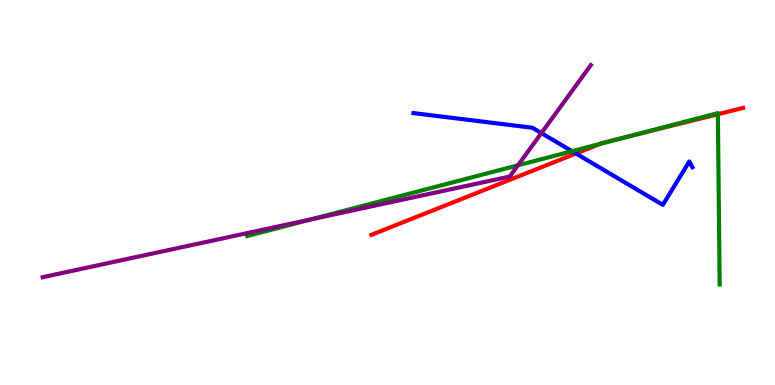[{'lines': ['blue', 'red'], 'intersections': [{'x': 7.43, 'y': 6.01}]}, {'lines': ['green', 'red'], 'intersections': [{'x': 7.74, 'y': 6.26}, {'x': 8.08, 'y': 6.44}, {'x': 9.26, 'y': 7.03}]}, {'lines': ['purple', 'red'], 'intersections': []}, {'lines': ['blue', 'green'], 'intersections': [{'x': 7.38, 'y': 6.07}]}, {'lines': ['blue', 'purple'], 'intersections': [{'x': 6.99, 'y': 6.54}]}, {'lines': ['green', 'purple'], 'intersections': [{'x': 4.02, 'y': 4.3}, {'x': 6.68, 'y': 5.71}]}]